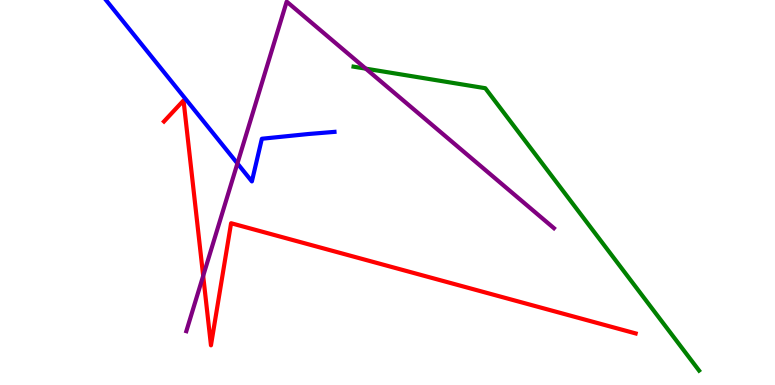[{'lines': ['blue', 'red'], 'intersections': []}, {'lines': ['green', 'red'], 'intersections': []}, {'lines': ['purple', 'red'], 'intersections': [{'x': 2.62, 'y': 2.83}]}, {'lines': ['blue', 'green'], 'intersections': []}, {'lines': ['blue', 'purple'], 'intersections': [{'x': 3.06, 'y': 5.76}]}, {'lines': ['green', 'purple'], 'intersections': [{'x': 4.72, 'y': 8.22}]}]